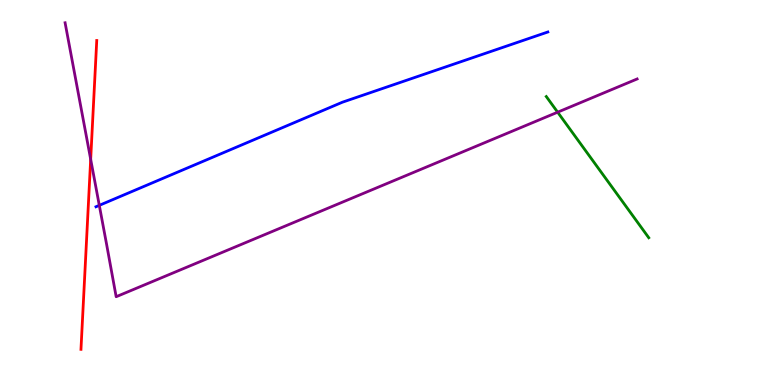[{'lines': ['blue', 'red'], 'intersections': []}, {'lines': ['green', 'red'], 'intersections': []}, {'lines': ['purple', 'red'], 'intersections': [{'x': 1.17, 'y': 5.86}]}, {'lines': ['blue', 'green'], 'intersections': []}, {'lines': ['blue', 'purple'], 'intersections': [{'x': 1.28, 'y': 4.67}]}, {'lines': ['green', 'purple'], 'intersections': [{'x': 7.2, 'y': 7.09}]}]